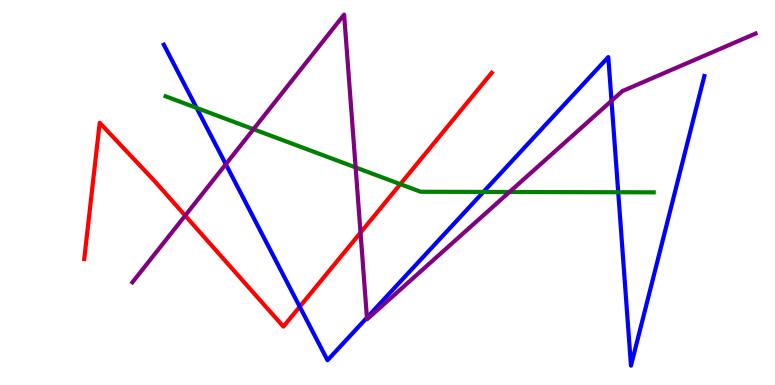[{'lines': ['blue', 'red'], 'intersections': [{'x': 3.87, 'y': 2.03}]}, {'lines': ['green', 'red'], 'intersections': [{'x': 5.17, 'y': 5.22}]}, {'lines': ['purple', 'red'], 'intersections': [{'x': 2.39, 'y': 4.4}, {'x': 4.65, 'y': 3.96}]}, {'lines': ['blue', 'green'], 'intersections': [{'x': 2.54, 'y': 7.2}, {'x': 6.24, 'y': 5.02}, {'x': 7.98, 'y': 5.01}]}, {'lines': ['blue', 'purple'], 'intersections': [{'x': 2.91, 'y': 5.73}, {'x': 4.73, 'y': 1.75}, {'x': 7.89, 'y': 7.38}]}, {'lines': ['green', 'purple'], 'intersections': [{'x': 3.27, 'y': 6.64}, {'x': 4.59, 'y': 5.65}, {'x': 6.57, 'y': 5.01}]}]